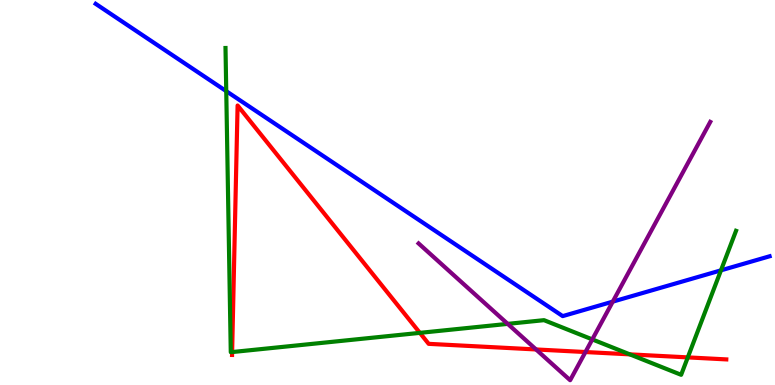[{'lines': ['blue', 'red'], 'intersections': []}, {'lines': ['green', 'red'], 'intersections': [{'x': 3.0, 'y': 0.855}, {'x': 5.42, 'y': 1.35}, {'x': 8.13, 'y': 0.796}, {'x': 8.87, 'y': 0.717}]}, {'lines': ['purple', 'red'], 'intersections': [{'x': 6.92, 'y': 0.923}, {'x': 7.55, 'y': 0.856}]}, {'lines': ['blue', 'green'], 'intersections': [{'x': 2.92, 'y': 7.63}, {'x': 9.3, 'y': 2.98}]}, {'lines': ['blue', 'purple'], 'intersections': [{'x': 7.91, 'y': 2.17}]}, {'lines': ['green', 'purple'], 'intersections': [{'x': 6.55, 'y': 1.59}, {'x': 7.64, 'y': 1.18}]}]